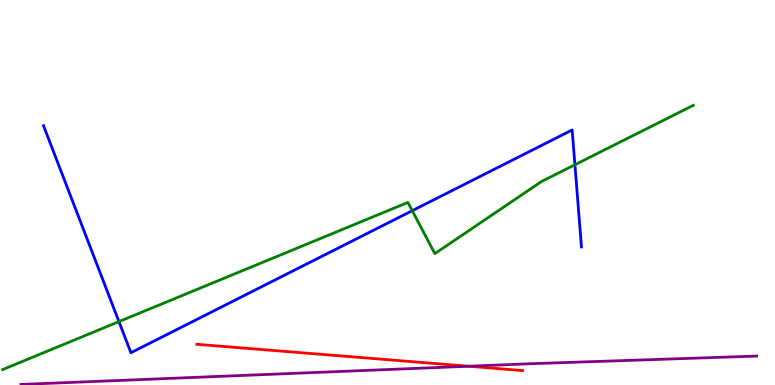[{'lines': ['blue', 'red'], 'intersections': []}, {'lines': ['green', 'red'], 'intersections': []}, {'lines': ['purple', 'red'], 'intersections': [{'x': 6.05, 'y': 0.487}]}, {'lines': ['blue', 'green'], 'intersections': [{'x': 1.53, 'y': 1.65}, {'x': 5.32, 'y': 4.53}, {'x': 7.42, 'y': 5.72}]}, {'lines': ['blue', 'purple'], 'intersections': []}, {'lines': ['green', 'purple'], 'intersections': []}]